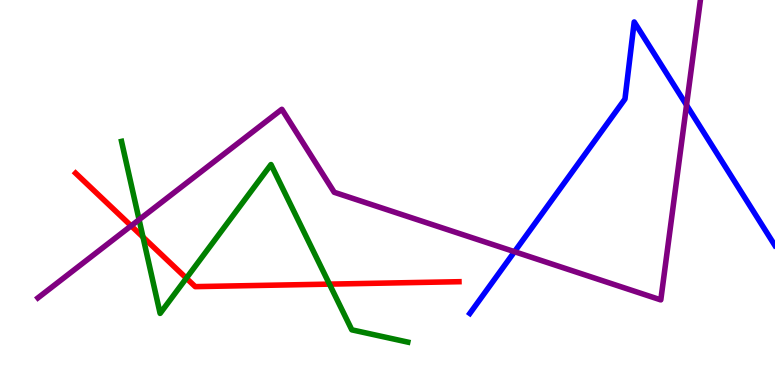[{'lines': ['blue', 'red'], 'intersections': []}, {'lines': ['green', 'red'], 'intersections': [{'x': 1.84, 'y': 3.84}, {'x': 2.4, 'y': 2.77}, {'x': 4.25, 'y': 2.62}]}, {'lines': ['purple', 'red'], 'intersections': [{'x': 1.69, 'y': 4.13}]}, {'lines': ['blue', 'green'], 'intersections': []}, {'lines': ['blue', 'purple'], 'intersections': [{'x': 6.64, 'y': 3.46}, {'x': 8.86, 'y': 7.27}]}, {'lines': ['green', 'purple'], 'intersections': [{'x': 1.79, 'y': 4.29}]}]